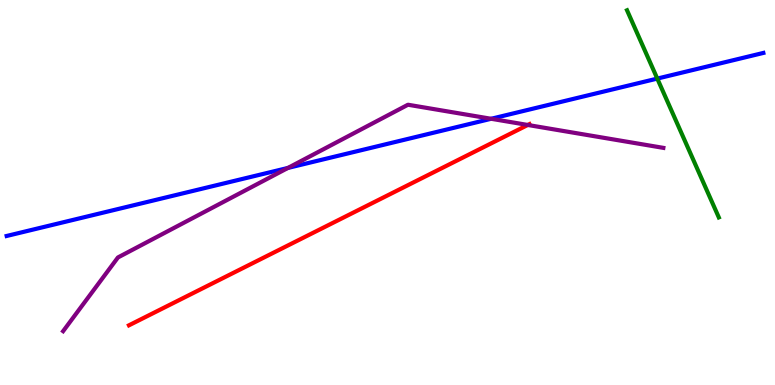[{'lines': ['blue', 'red'], 'intersections': []}, {'lines': ['green', 'red'], 'intersections': []}, {'lines': ['purple', 'red'], 'intersections': [{'x': 6.81, 'y': 6.75}]}, {'lines': ['blue', 'green'], 'intersections': [{'x': 8.48, 'y': 7.96}]}, {'lines': ['blue', 'purple'], 'intersections': [{'x': 3.72, 'y': 5.64}, {'x': 6.34, 'y': 6.91}]}, {'lines': ['green', 'purple'], 'intersections': []}]